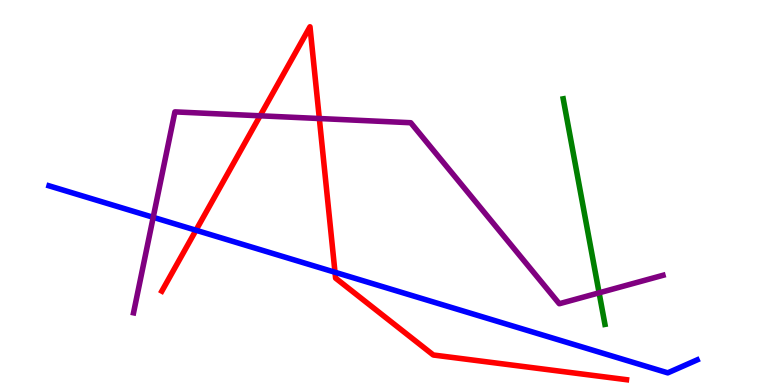[{'lines': ['blue', 'red'], 'intersections': [{'x': 2.53, 'y': 4.02}, {'x': 4.32, 'y': 2.93}]}, {'lines': ['green', 'red'], 'intersections': []}, {'lines': ['purple', 'red'], 'intersections': [{'x': 3.36, 'y': 6.99}, {'x': 4.12, 'y': 6.92}]}, {'lines': ['blue', 'green'], 'intersections': []}, {'lines': ['blue', 'purple'], 'intersections': [{'x': 1.98, 'y': 4.36}]}, {'lines': ['green', 'purple'], 'intersections': [{'x': 7.73, 'y': 2.39}]}]